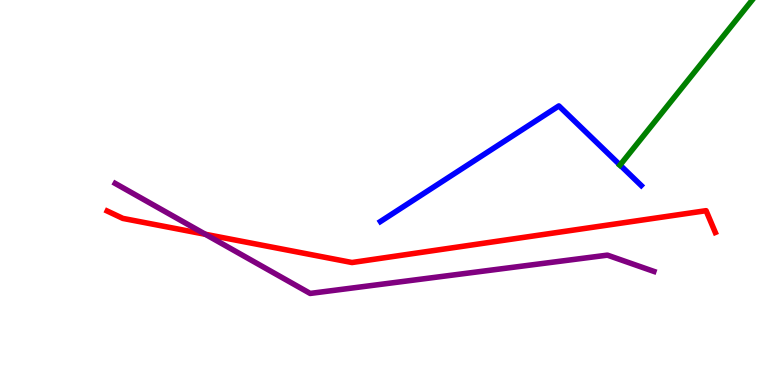[{'lines': ['blue', 'red'], 'intersections': []}, {'lines': ['green', 'red'], 'intersections': []}, {'lines': ['purple', 'red'], 'intersections': [{'x': 2.65, 'y': 3.91}]}, {'lines': ['blue', 'green'], 'intersections': [{'x': 8.0, 'y': 5.71}]}, {'lines': ['blue', 'purple'], 'intersections': []}, {'lines': ['green', 'purple'], 'intersections': []}]